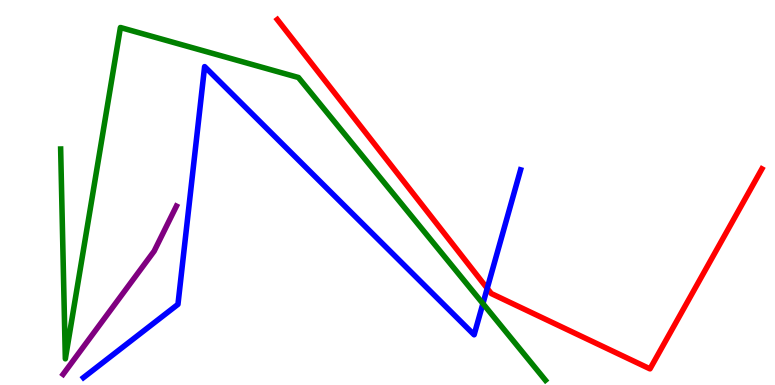[{'lines': ['blue', 'red'], 'intersections': [{'x': 6.29, 'y': 2.51}]}, {'lines': ['green', 'red'], 'intersections': []}, {'lines': ['purple', 'red'], 'intersections': []}, {'lines': ['blue', 'green'], 'intersections': [{'x': 6.23, 'y': 2.11}]}, {'lines': ['blue', 'purple'], 'intersections': []}, {'lines': ['green', 'purple'], 'intersections': []}]